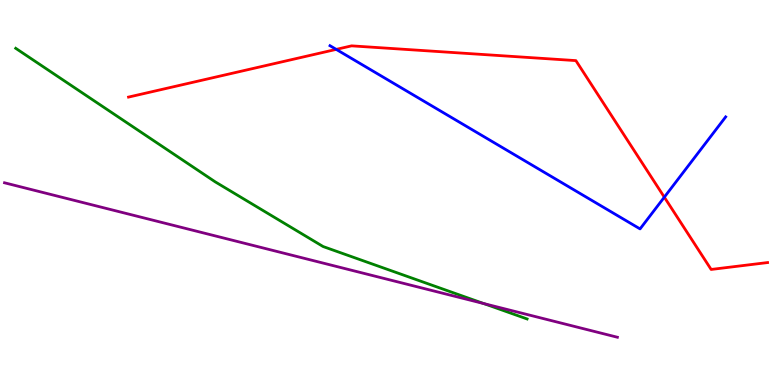[{'lines': ['blue', 'red'], 'intersections': [{'x': 4.34, 'y': 8.72}, {'x': 8.57, 'y': 4.88}]}, {'lines': ['green', 'red'], 'intersections': []}, {'lines': ['purple', 'red'], 'intersections': []}, {'lines': ['blue', 'green'], 'intersections': []}, {'lines': ['blue', 'purple'], 'intersections': []}, {'lines': ['green', 'purple'], 'intersections': [{'x': 6.24, 'y': 2.11}]}]